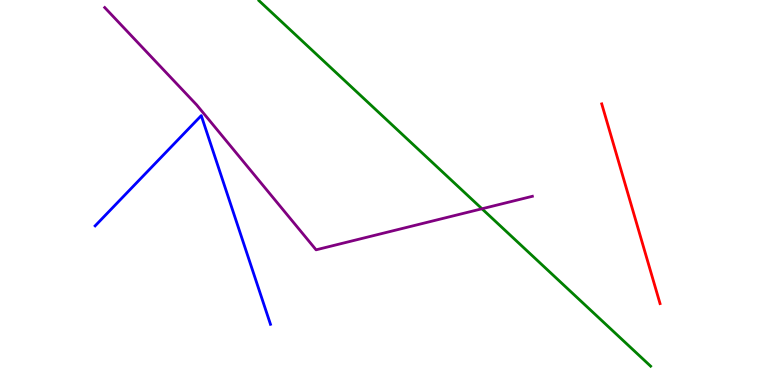[{'lines': ['blue', 'red'], 'intersections': []}, {'lines': ['green', 'red'], 'intersections': []}, {'lines': ['purple', 'red'], 'intersections': []}, {'lines': ['blue', 'green'], 'intersections': []}, {'lines': ['blue', 'purple'], 'intersections': []}, {'lines': ['green', 'purple'], 'intersections': [{'x': 6.22, 'y': 4.58}]}]